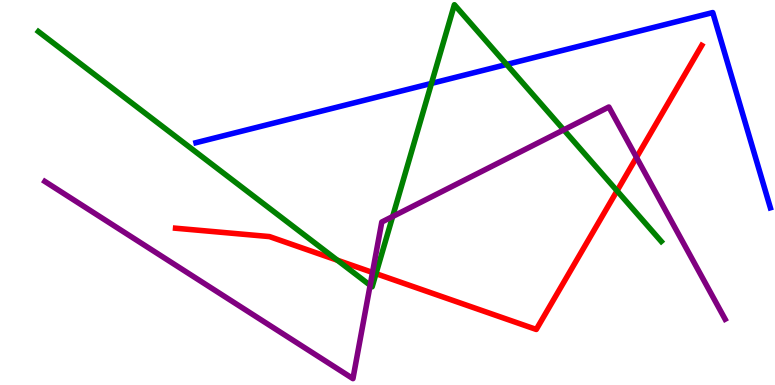[{'lines': ['blue', 'red'], 'intersections': []}, {'lines': ['green', 'red'], 'intersections': [{'x': 4.35, 'y': 3.24}, {'x': 4.85, 'y': 2.89}, {'x': 7.96, 'y': 5.04}]}, {'lines': ['purple', 'red'], 'intersections': [{'x': 4.81, 'y': 2.92}, {'x': 8.21, 'y': 5.91}]}, {'lines': ['blue', 'green'], 'intersections': [{'x': 5.57, 'y': 7.83}, {'x': 6.54, 'y': 8.33}]}, {'lines': ['blue', 'purple'], 'intersections': []}, {'lines': ['green', 'purple'], 'intersections': [{'x': 4.78, 'y': 2.59}, {'x': 5.07, 'y': 4.38}, {'x': 7.27, 'y': 6.63}]}]